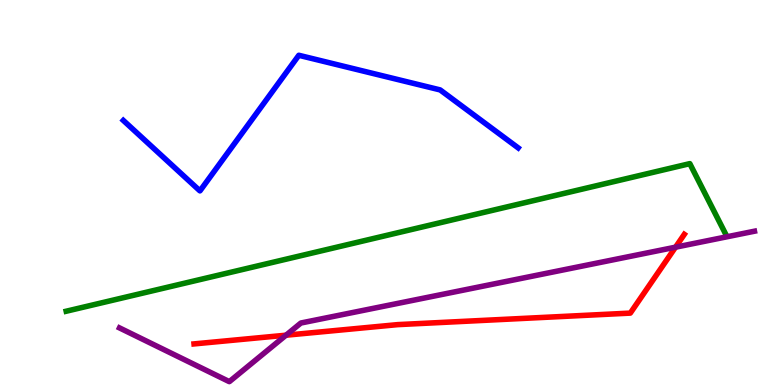[{'lines': ['blue', 'red'], 'intersections': []}, {'lines': ['green', 'red'], 'intersections': []}, {'lines': ['purple', 'red'], 'intersections': [{'x': 3.69, 'y': 1.29}, {'x': 8.72, 'y': 3.58}]}, {'lines': ['blue', 'green'], 'intersections': []}, {'lines': ['blue', 'purple'], 'intersections': []}, {'lines': ['green', 'purple'], 'intersections': []}]